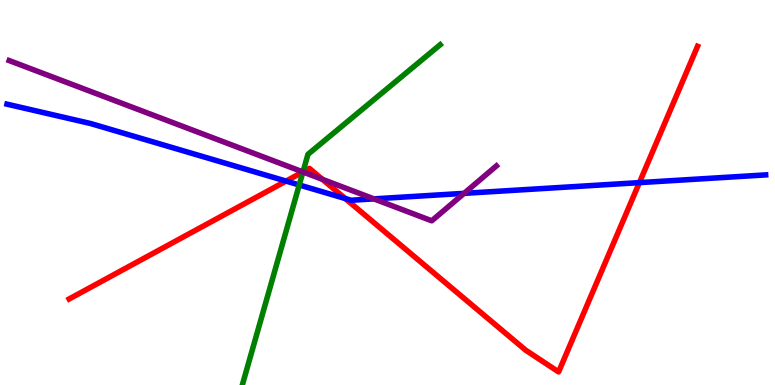[{'lines': ['blue', 'red'], 'intersections': [{'x': 3.69, 'y': 5.3}, {'x': 4.45, 'y': 4.84}, {'x': 8.25, 'y': 5.26}]}, {'lines': ['green', 'red'], 'intersections': [{'x': 3.91, 'y': 5.53}]}, {'lines': ['purple', 'red'], 'intersections': [{'x': 3.91, 'y': 5.53}, {'x': 4.16, 'y': 5.34}]}, {'lines': ['blue', 'green'], 'intersections': [{'x': 3.86, 'y': 5.2}]}, {'lines': ['blue', 'purple'], 'intersections': [{'x': 4.82, 'y': 4.83}, {'x': 5.99, 'y': 4.98}]}, {'lines': ['green', 'purple'], 'intersections': [{'x': 3.91, 'y': 5.53}]}]